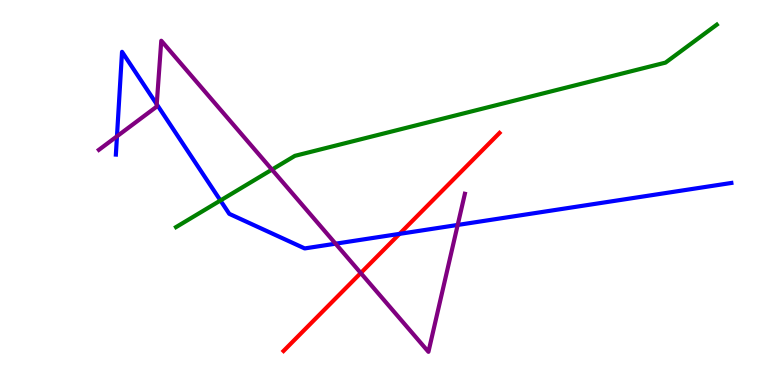[{'lines': ['blue', 'red'], 'intersections': [{'x': 5.16, 'y': 3.93}]}, {'lines': ['green', 'red'], 'intersections': []}, {'lines': ['purple', 'red'], 'intersections': [{'x': 4.65, 'y': 2.91}]}, {'lines': ['blue', 'green'], 'intersections': [{'x': 2.84, 'y': 4.79}]}, {'lines': ['blue', 'purple'], 'intersections': [{'x': 1.51, 'y': 6.46}, {'x': 2.02, 'y': 7.29}, {'x': 4.33, 'y': 3.67}, {'x': 5.91, 'y': 4.16}]}, {'lines': ['green', 'purple'], 'intersections': [{'x': 3.51, 'y': 5.59}]}]